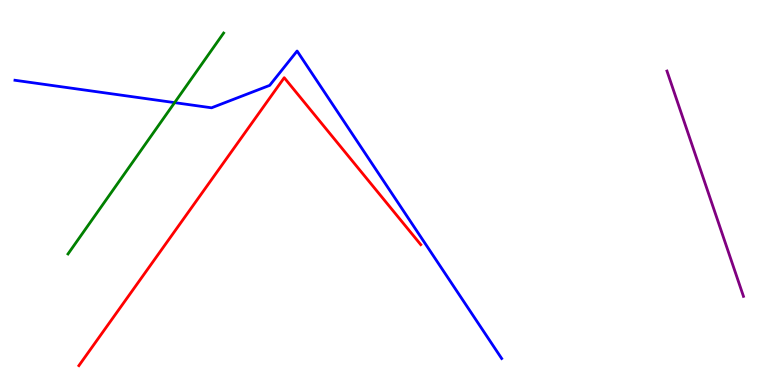[{'lines': ['blue', 'red'], 'intersections': []}, {'lines': ['green', 'red'], 'intersections': []}, {'lines': ['purple', 'red'], 'intersections': []}, {'lines': ['blue', 'green'], 'intersections': [{'x': 2.25, 'y': 7.33}]}, {'lines': ['blue', 'purple'], 'intersections': []}, {'lines': ['green', 'purple'], 'intersections': []}]